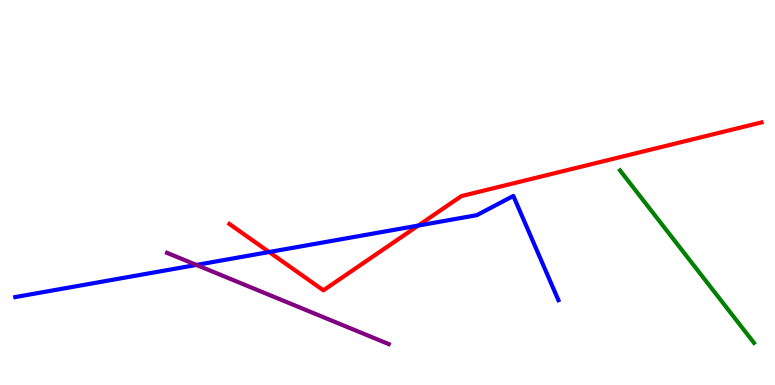[{'lines': ['blue', 'red'], 'intersections': [{'x': 3.47, 'y': 3.45}, {'x': 5.4, 'y': 4.14}]}, {'lines': ['green', 'red'], 'intersections': []}, {'lines': ['purple', 'red'], 'intersections': []}, {'lines': ['blue', 'green'], 'intersections': []}, {'lines': ['blue', 'purple'], 'intersections': [{'x': 2.53, 'y': 3.12}]}, {'lines': ['green', 'purple'], 'intersections': []}]